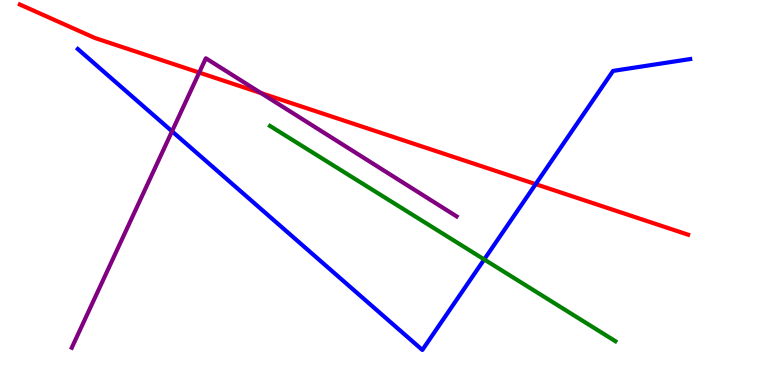[{'lines': ['blue', 'red'], 'intersections': [{'x': 6.91, 'y': 5.22}]}, {'lines': ['green', 'red'], 'intersections': []}, {'lines': ['purple', 'red'], 'intersections': [{'x': 2.57, 'y': 8.11}, {'x': 3.37, 'y': 7.58}]}, {'lines': ['blue', 'green'], 'intersections': [{'x': 6.25, 'y': 3.26}]}, {'lines': ['blue', 'purple'], 'intersections': [{'x': 2.22, 'y': 6.59}]}, {'lines': ['green', 'purple'], 'intersections': []}]